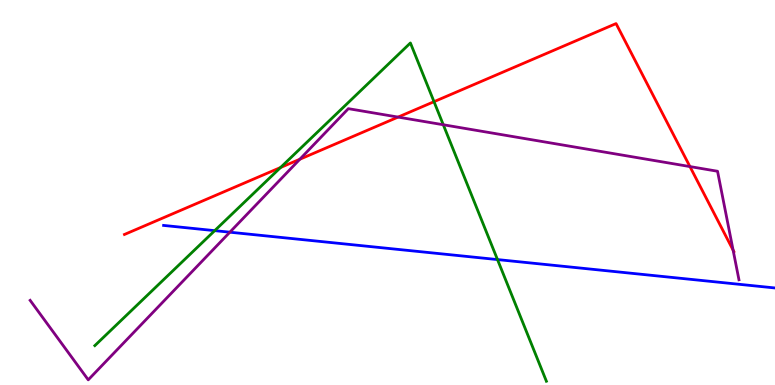[{'lines': ['blue', 'red'], 'intersections': []}, {'lines': ['green', 'red'], 'intersections': [{'x': 3.62, 'y': 5.65}, {'x': 5.6, 'y': 7.36}]}, {'lines': ['purple', 'red'], 'intersections': [{'x': 3.87, 'y': 5.86}, {'x': 5.14, 'y': 6.96}, {'x': 8.9, 'y': 5.67}, {'x': 9.46, 'y': 3.5}]}, {'lines': ['blue', 'green'], 'intersections': [{'x': 2.77, 'y': 4.01}, {'x': 6.42, 'y': 3.26}]}, {'lines': ['blue', 'purple'], 'intersections': [{'x': 2.97, 'y': 3.97}]}, {'lines': ['green', 'purple'], 'intersections': [{'x': 5.72, 'y': 6.76}]}]